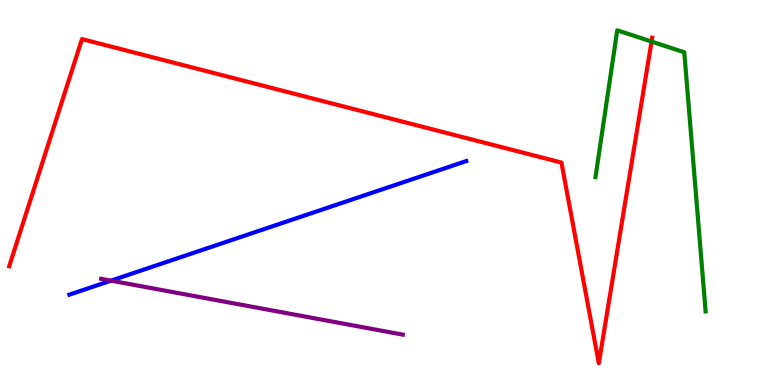[{'lines': ['blue', 'red'], 'intersections': []}, {'lines': ['green', 'red'], 'intersections': [{'x': 8.41, 'y': 8.92}]}, {'lines': ['purple', 'red'], 'intersections': []}, {'lines': ['blue', 'green'], 'intersections': []}, {'lines': ['blue', 'purple'], 'intersections': [{'x': 1.43, 'y': 2.71}]}, {'lines': ['green', 'purple'], 'intersections': []}]